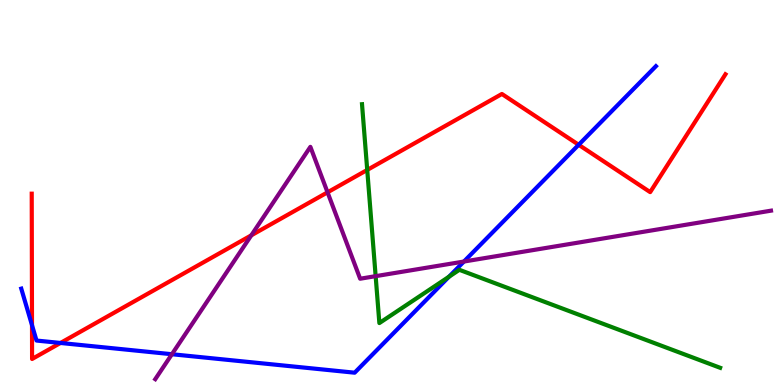[{'lines': ['blue', 'red'], 'intersections': [{'x': 0.413, 'y': 1.55}, {'x': 0.78, 'y': 1.09}, {'x': 7.47, 'y': 6.24}]}, {'lines': ['green', 'red'], 'intersections': [{'x': 4.74, 'y': 5.59}]}, {'lines': ['purple', 'red'], 'intersections': [{'x': 3.24, 'y': 3.89}, {'x': 4.23, 'y': 5.0}]}, {'lines': ['blue', 'green'], 'intersections': [{'x': 5.79, 'y': 2.81}]}, {'lines': ['blue', 'purple'], 'intersections': [{'x': 2.22, 'y': 0.799}, {'x': 5.99, 'y': 3.21}]}, {'lines': ['green', 'purple'], 'intersections': [{'x': 4.85, 'y': 2.83}]}]